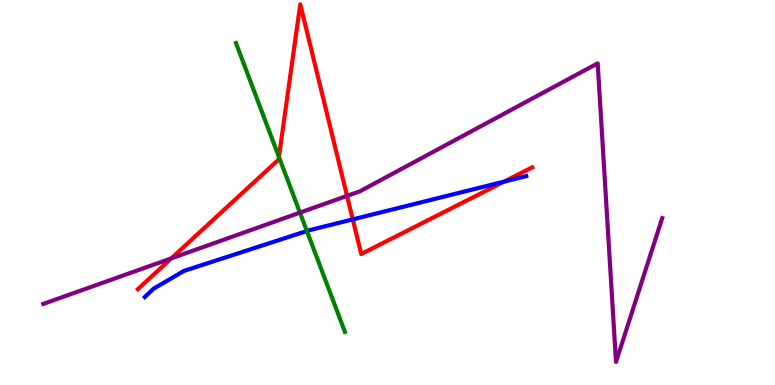[{'lines': ['blue', 'red'], 'intersections': [{'x': 4.55, 'y': 4.3}, {'x': 6.5, 'y': 5.28}]}, {'lines': ['green', 'red'], 'intersections': [{'x': 3.6, 'y': 5.92}]}, {'lines': ['purple', 'red'], 'intersections': [{'x': 2.21, 'y': 3.29}, {'x': 4.48, 'y': 4.91}]}, {'lines': ['blue', 'green'], 'intersections': [{'x': 3.96, 'y': 4.0}]}, {'lines': ['blue', 'purple'], 'intersections': []}, {'lines': ['green', 'purple'], 'intersections': [{'x': 3.87, 'y': 4.48}]}]